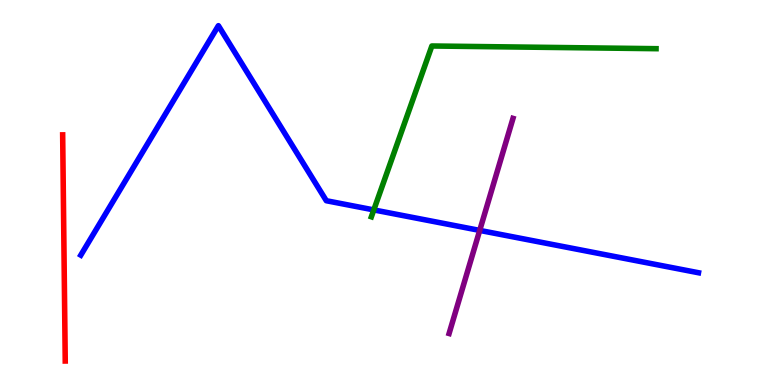[{'lines': ['blue', 'red'], 'intersections': []}, {'lines': ['green', 'red'], 'intersections': []}, {'lines': ['purple', 'red'], 'intersections': []}, {'lines': ['blue', 'green'], 'intersections': [{'x': 4.82, 'y': 4.55}]}, {'lines': ['blue', 'purple'], 'intersections': [{'x': 6.19, 'y': 4.02}]}, {'lines': ['green', 'purple'], 'intersections': []}]